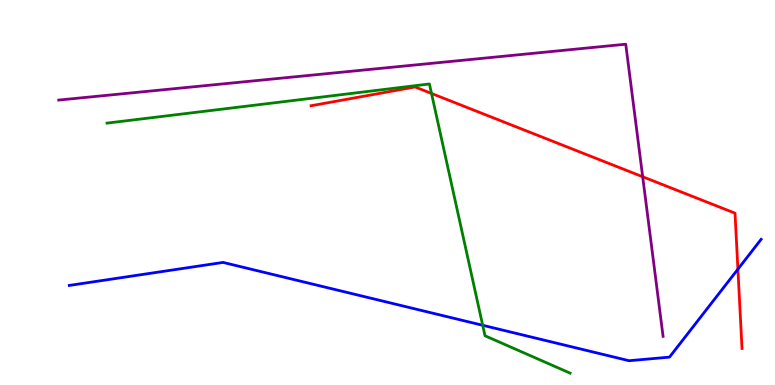[{'lines': ['blue', 'red'], 'intersections': [{'x': 9.52, 'y': 3.01}]}, {'lines': ['green', 'red'], 'intersections': [{'x': 5.57, 'y': 7.57}]}, {'lines': ['purple', 'red'], 'intersections': [{'x': 8.29, 'y': 5.41}]}, {'lines': ['blue', 'green'], 'intersections': [{'x': 6.23, 'y': 1.55}]}, {'lines': ['blue', 'purple'], 'intersections': []}, {'lines': ['green', 'purple'], 'intersections': []}]